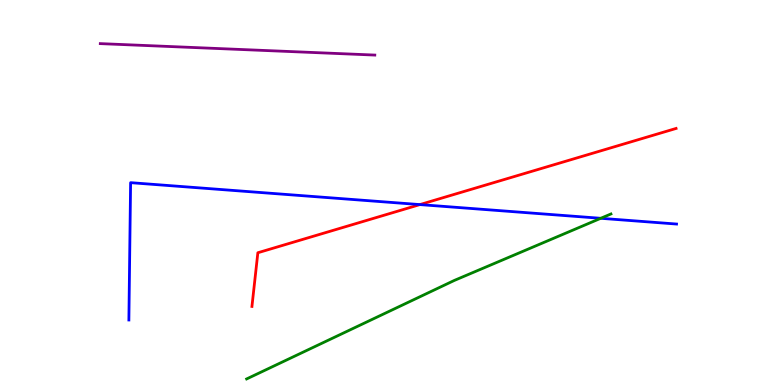[{'lines': ['blue', 'red'], 'intersections': [{'x': 5.42, 'y': 4.69}]}, {'lines': ['green', 'red'], 'intersections': []}, {'lines': ['purple', 'red'], 'intersections': []}, {'lines': ['blue', 'green'], 'intersections': [{'x': 7.75, 'y': 4.33}]}, {'lines': ['blue', 'purple'], 'intersections': []}, {'lines': ['green', 'purple'], 'intersections': []}]